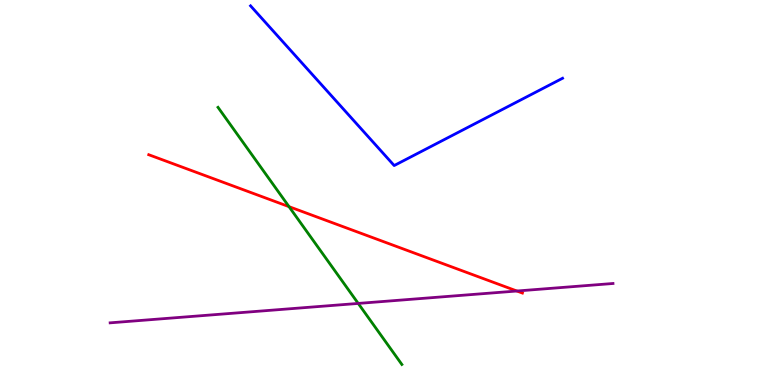[{'lines': ['blue', 'red'], 'intersections': []}, {'lines': ['green', 'red'], 'intersections': [{'x': 3.73, 'y': 4.63}]}, {'lines': ['purple', 'red'], 'intersections': [{'x': 6.67, 'y': 2.44}]}, {'lines': ['blue', 'green'], 'intersections': []}, {'lines': ['blue', 'purple'], 'intersections': []}, {'lines': ['green', 'purple'], 'intersections': [{'x': 4.62, 'y': 2.12}]}]